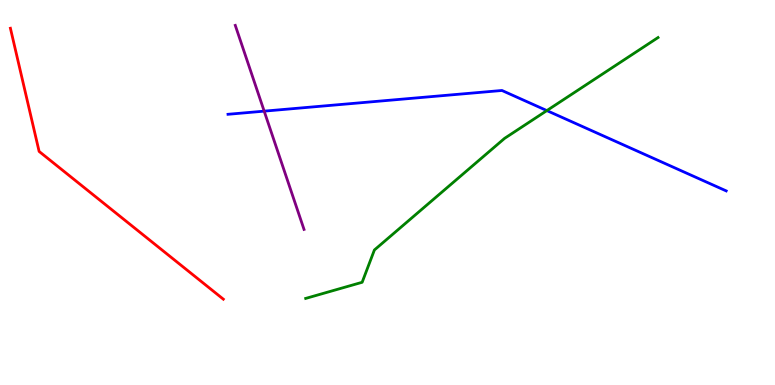[{'lines': ['blue', 'red'], 'intersections': []}, {'lines': ['green', 'red'], 'intersections': []}, {'lines': ['purple', 'red'], 'intersections': []}, {'lines': ['blue', 'green'], 'intersections': [{'x': 7.06, 'y': 7.13}]}, {'lines': ['blue', 'purple'], 'intersections': [{'x': 3.41, 'y': 7.11}]}, {'lines': ['green', 'purple'], 'intersections': []}]